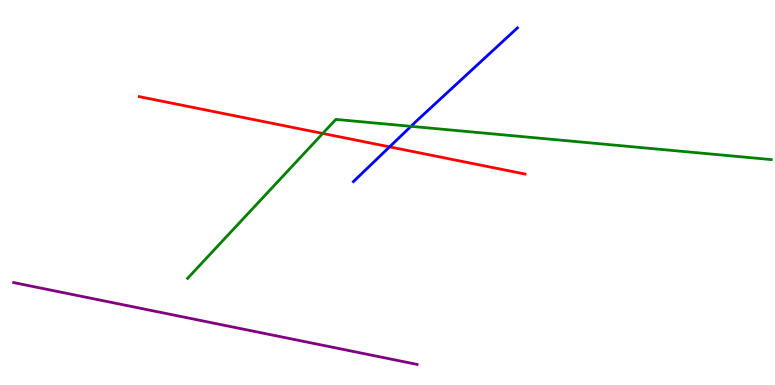[{'lines': ['blue', 'red'], 'intersections': [{'x': 5.03, 'y': 6.19}]}, {'lines': ['green', 'red'], 'intersections': [{'x': 4.16, 'y': 6.53}]}, {'lines': ['purple', 'red'], 'intersections': []}, {'lines': ['blue', 'green'], 'intersections': [{'x': 5.3, 'y': 6.72}]}, {'lines': ['blue', 'purple'], 'intersections': []}, {'lines': ['green', 'purple'], 'intersections': []}]